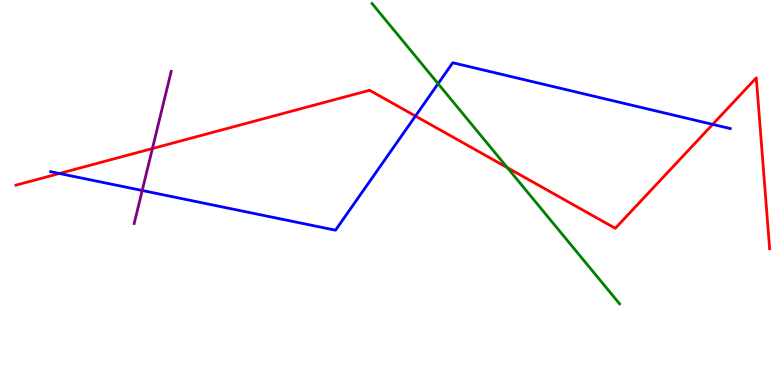[{'lines': ['blue', 'red'], 'intersections': [{'x': 0.767, 'y': 5.49}, {'x': 5.36, 'y': 6.99}, {'x': 9.2, 'y': 6.77}]}, {'lines': ['green', 'red'], 'intersections': [{'x': 6.55, 'y': 5.64}]}, {'lines': ['purple', 'red'], 'intersections': [{'x': 1.97, 'y': 6.14}]}, {'lines': ['blue', 'green'], 'intersections': [{'x': 5.65, 'y': 7.83}]}, {'lines': ['blue', 'purple'], 'intersections': [{'x': 1.83, 'y': 5.05}]}, {'lines': ['green', 'purple'], 'intersections': []}]